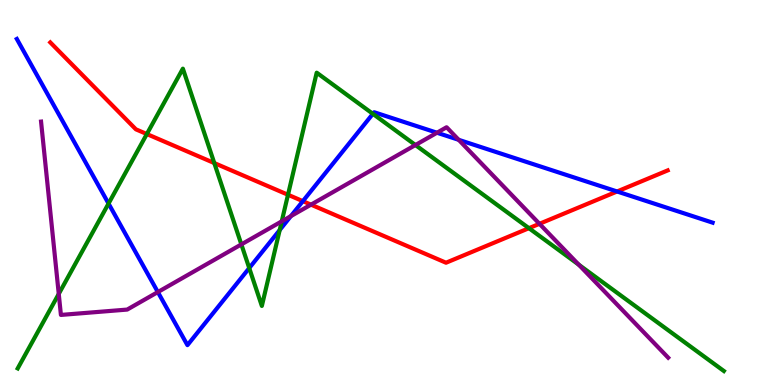[{'lines': ['blue', 'red'], 'intersections': [{'x': 3.91, 'y': 4.78}, {'x': 7.96, 'y': 5.03}]}, {'lines': ['green', 'red'], 'intersections': [{'x': 1.89, 'y': 6.52}, {'x': 2.77, 'y': 5.76}, {'x': 3.72, 'y': 4.94}, {'x': 6.83, 'y': 4.07}]}, {'lines': ['purple', 'red'], 'intersections': [{'x': 4.01, 'y': 4.68}, {'x': 6.96, 'y': 4.19}]}, {'lines': ['blue', 'green'], 'intersections': [{'x': 1.4, 'y': 4.71}, {'x': 3.22, 'y': 3.04}, {'x': 3.61, 'y': 4.02}, {'x': 4.81, 'y': 7.04}]}, {'lines': ['blue', 'purple'], 'intersections': [{'x': 2.04, 'y': 2.41}, {'x': 3.75, 'y': 4.39}, {'x': 5.64, 'y': 6.55}, {'x': 5.92, 'y': 6.37}]}, {'lines': ['green', 'purple'], 'intersections': [{'x': 0.758, 'y': 2.37}, {'x': 3.11, 'y': 3.65}, {'x': 3.64, 'y': 4.25}, {'x': 5.36, 'y': 6.23}, {'x': 7.47, 'y': 3.12}]}]